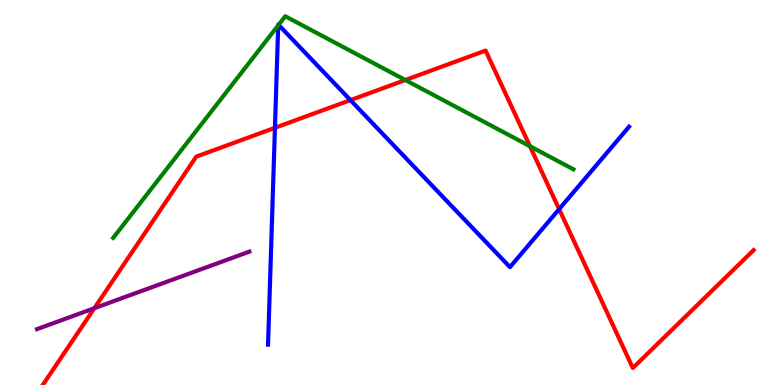[{'lines': ['blue', 'red'], 'intersections': [{'x': 3.55, 'y': 6.68}, {'x': 4.52, 'y': 7.4}, {'x': 7.21, 'y': 4.57}]}, {'lines': ['green', 'red'], 'intersections': [{'x': 5.23, 'y': 7.92}, {'x': 6.84, 'y': 6.2}]}, {'lines': ['purple', 'red'], 'intersections': [{'x': 1.22, 'y': 1.99}]}, {'lines': ['blue', 'green'], 'intersections': [{'x': 3.59, 'y': 9.34}, {'x': 3.59, 'y': 9.35}]}, {'lines': ['blue', 'purple'], 'intersections': []}, {'lines': ['green', 'purple'], 'intersections': []}]